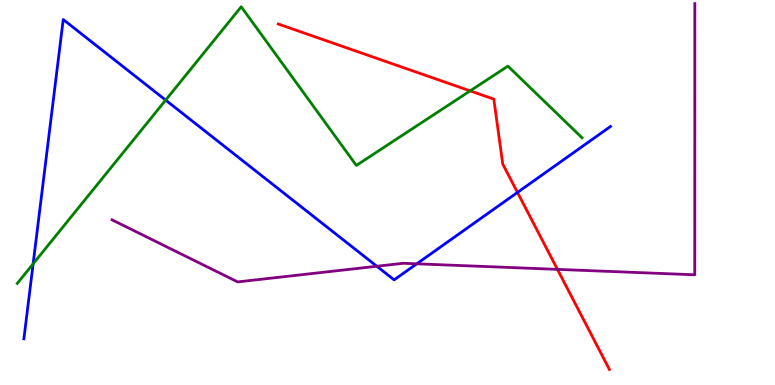[{'lines': ['blue', 'red'], 'intersections': [{'x': 6.68, 'y': 5.0}]}, {'lines': ['green', 'red'], 'intersections': [{'x': 6.07, 'y': 7.64}]}, {'lines': ['purple', 'red'], 'intersections': [{'x': 7.19, 'y': 3.0}]}, {'lines': ['blue', 'green'], 'intersections': [{'x': 0.428, 'y': 3.15}, {'x': 2.14, 'y': 7.4}]}, {'lines': ['blue', 'purple'], 'intersections': [{'x': 4.86, 'y': 3.08}, {'x': 5.38, 'y': 3.15}]}, {'lines': ['green', 'purple'], 'intersections': []}]